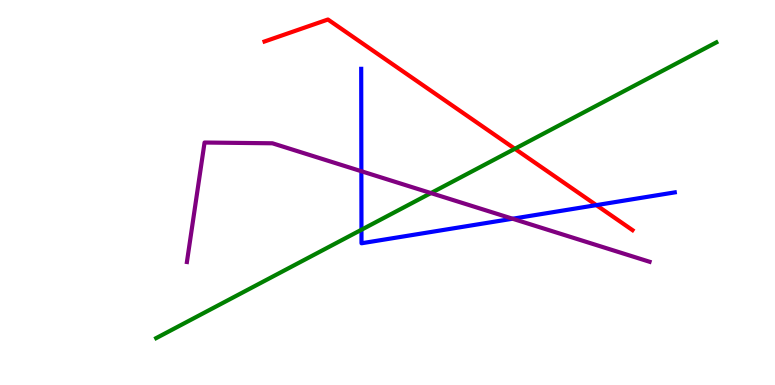[{'lines': ['blue', 'red'], 'intersections': [{'x': 7.69, 'y': 4.67}]}, {'lines': ['green', 'red'], 'intersections': [{'x': 6.64, 'y': 6.14}]}, {'lines': ['purple', 'red'], 'intersections': []}, {'lines': ['blue', 'green'], 'intersections': [{'x': 4.66, 'y': 4.03}]}, {'lines': ['blue', 'purple'], 'intersections': [{'x': 4.66, 'y': 5.55}, {'x': 6.61, 'y': 4.32}]}, {'lines': ['green', 'purple'], 'intersections': [{'x': 5.56, 'y': 4.98}]}]